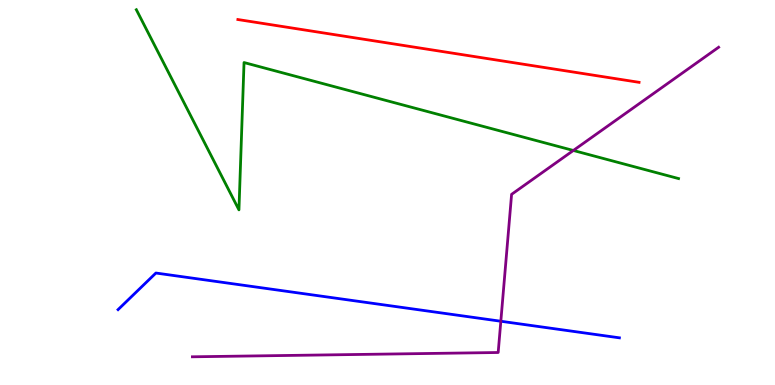[{'lines': ['blue', 'red'], 'intersections': []}, {'lines': ['green', 'red'], 'intersections': []}, {'lines': ['purple', 'red'], 'intersections': []}, {'lines': ['blue', 'green'], 'intersections': []}, {'lines': ['blue', 'purple'], 'intersections': [{'x': 6.46, 'y': 1.66}]}, {'lines': ['green', 'purple'], 'intersections': [{'x': 7.4, 'y': 6.09}]}]